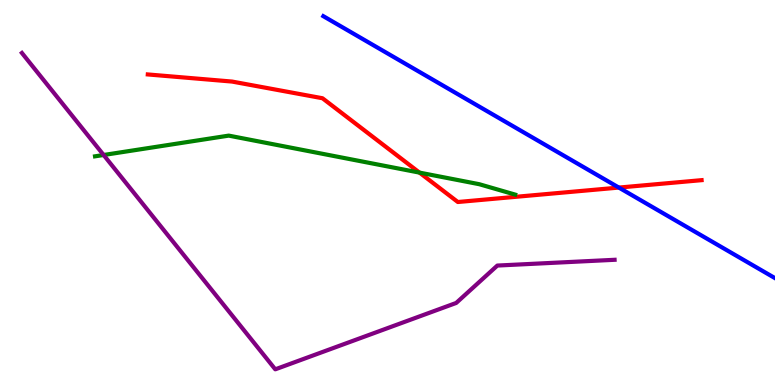[{'lines': ['blue', 'red'], 'intersections': [{'x': 7.99, 'y': 5.13}]}, {'lines': ['green', 'red'], 'intersections': [{'x': 5.41, 'y': 5.52}]}, {'lines': ['purple', 'red'], 'intersections': []}, {'lines': ['blue', 'green'], 'intersections': []}, {'lines': ['blue', 'purple'], 'intersections': []}, {'lines': ['green', 'purple'], 'intersections': [{'x': 1.34, 'y': 5.97}]}]